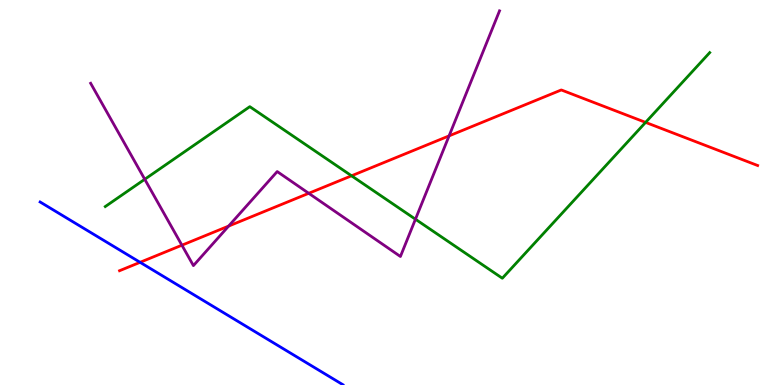[{'lines': ['blue', 'red'], 'intersections': [{'x': 1.81, 'y': 3.19}]}, {'lines': ['green', 'red'], 'intersections': [{'x': 4.54, 'y': 5.43}, {'x': 8.33, 'y': 6.82}]}, {'lines': ['purple', 'red'], 'intersections': [{'x': 2.35, 'y': 3.63}, {'x': 2.95, 'y': 4.13}, {'x': 3.98, 'y': 4.98}, {'x': 5.79, 'y': 6.47}]}, {'lines': ['blue', 'green'], 'intersections': []}, {'lines': ['blue', 'purple'], 'intersections': []}, {'lines': ['green', 'purple'], 'intersections': [{'x': 1.87, 'y': 5.34}, {'x': 5.36, 'y': 4.31}]}]